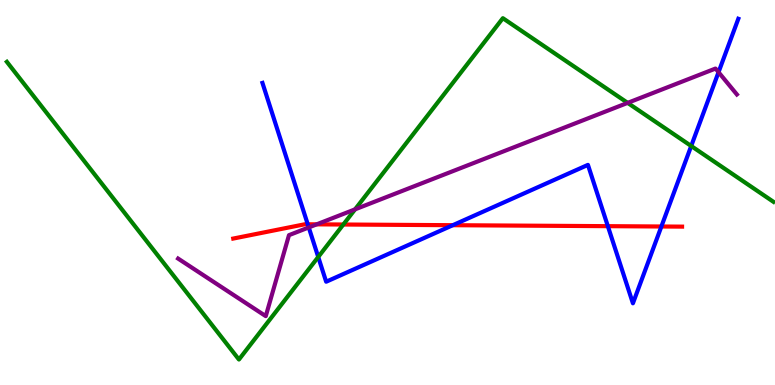[{'lines': ['blue', 'red'], 'intersections': [{'x': 3.97, 'y': 4.17}, {'x': 5.84, 'y': 4.15}, {'x': 7.84, 'y': 4.13}, {'x': 8.53, 'y': 4.12}]}, {'lines': ['green', 'red'], 'intersections': [{'x': 4.43, 'y': 4.17}]}, {'lines': ['purple', 'red'], 'intersections': [{'x': 4.09, 'y': 4.17}]}, {'lines': ['blue', 'green'], 'intersections': [{'x': 4.11, 'y': 3.33}, {'x': 8.92, 'y': 6.21}]}, {'lines': ['blue', 'purple'], 'intersections': [{'x': 3.98, 'y': 4.09}, {'x': 9.27, 'y': 8.12}]}, {'lines': ['green', 'purple'], 'intersections': [{'x': 4.58, 'y': 4.56}, {'x': 8.1, 'y': 7.33}]}]